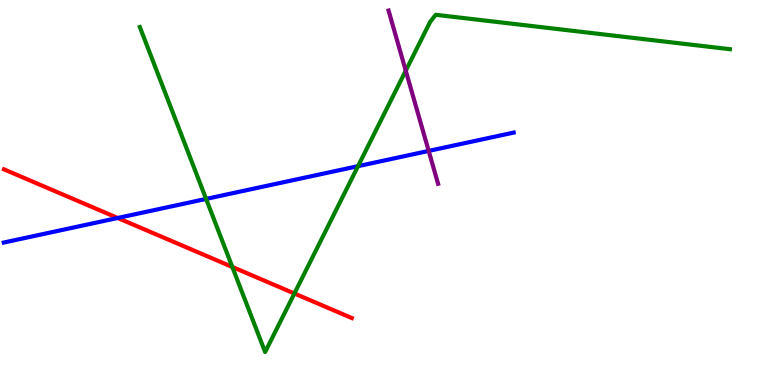[{'lines': ['blue', 'red'], 'intersections': [{'x': 1.52, 'y': 4.34}]}, {'lines': ['green', 'red'], 'intersections': [{'x': 3.0, 'y': 3.07}, {'x': 3.8, 'y': 2.38}]}, {'lines': ['purple', 'red'], 'intersections': []}, {'lines': ['blue', 'green'], 'intersections': [{'x': 2.66, 'y': 4.83}, {'x': 4.62, 'y': 5.68}]}, {'lines': ['blue', 'purple'], 'intersections': [{'x': 5.53, 'y': 6.08}]}, {'lines': ['green', 'purple'], 'intersections': [{'x': 5.24, 'y': 8.16}]}]